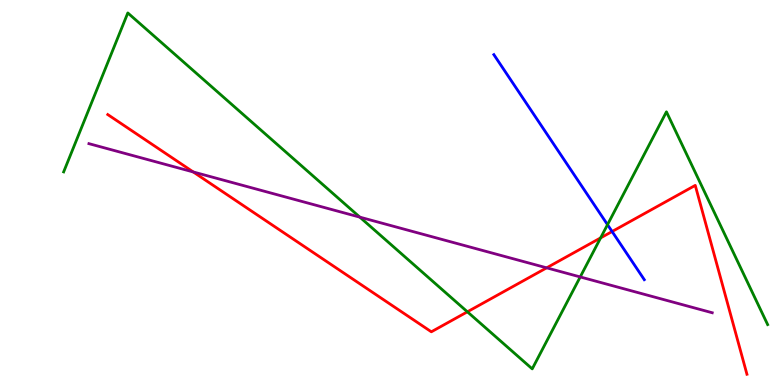[{'lines': ['blue', 'red'], 'intersections': [{'x': 7.9, 'y': 3.99}]}, {'lines': ['green', 'red'], 'intersections': [{'x': 6.03, 'y': 1.9}, {'x': 7.75, 'y': 3.82}]}, {'lines': ['purple', 'red'], 'intersections': [{'x': 2.49, 'y': 5.53}, {'x': 7.05, 'y': 3.04}]}, {'lines': ['blue', 'green'], 'intersections': [{'x': 7.84, 'y': 4.16}]}, {'lines': ['blue', 'purple'], 'intersections': []}, {'lines': ['green', 'purple'], 'intersections': [{'x': 4.64, 'y': 4.36}, {'x': 7.49, 'y': 2.81}]}]